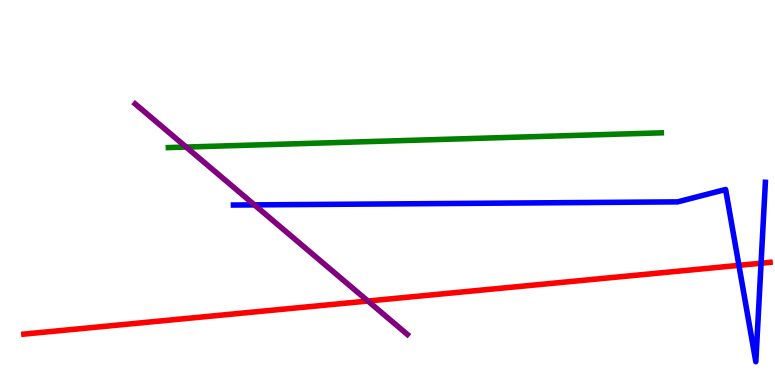[{'lines': ['blue', 'red'], 'intersections': [{'x': 9.53, 'y': 3.11}, {'x': 9.82, 'y': 3.16}]}, {'lines': ['green', 'red'], 'intersections': []}, {'lines': ['purple', 'red'], 'intersections': [{'x': 4.75, 'y': 2.18}]}, {'lines': ['blue', 'green'], 'intersections': []}, {'lines': ['blue', 'purple'], 'intersections': [{'x': 3.28, 'y': 4.68}]}, {'lines': ['green', 'purple'], 'intersections': [{'x': 2.4, 'y': 6.18}]}]